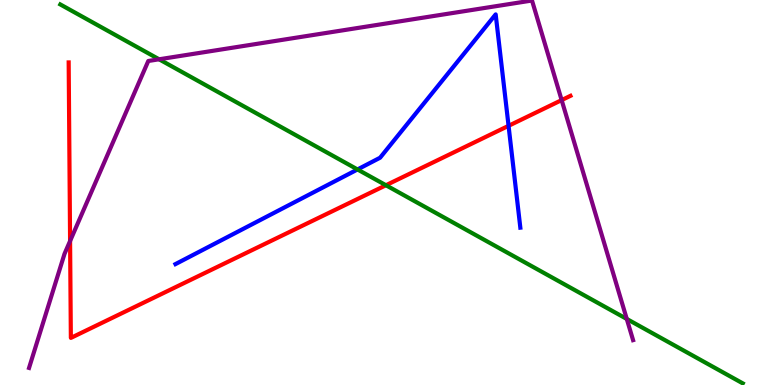[{'lines': ['blue', 'red'], 'intersections': [{'x': 6.56, 'y': 6.73}]}, {'lines': ['green', 'red'], 'intersections': [{'x': 4.98, 'y': 5.19}]}, {'lines': ['purple', 'red'], 'intersections': [{'x': 0.904, 'y': 3.74}, {'x': 7.25, 'y': 7.4}]}, {'lines': ['blue', 'green'], 'intersections': [{'x': 4.61, 'y': 5.6}]}, {'lines': ['blue', 'purple'], 'intersections': []}, {'lines': ['green', 'purple'], 'intersections': [{'x': 2.05, 'y': 8.46}, {'x': 8.09, 'y': 1.72}]}]